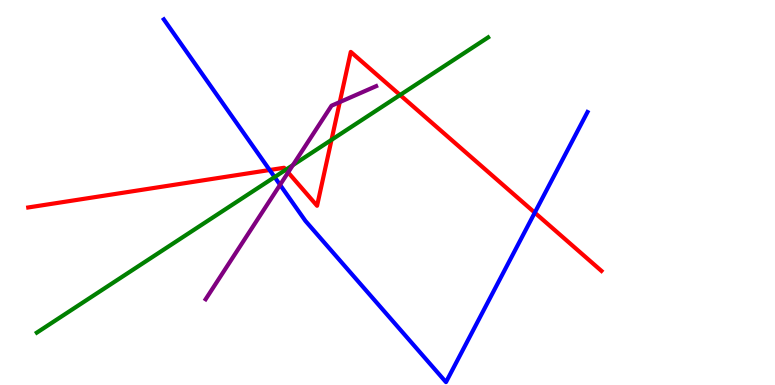[{'lines': ['blue', 'red'], 'intersections': [{'x': 3.48, 'y': 5.58}, {'x': 6.9, 'y': 4.48}]}, {'lines': ['green', 'red'], 'intersections': [{'x': 3.69, 'y': 5.59}, {'x': 4.28, 'y': 6.37}, {'x': 5.16, 'y': 7.53}]}, {'lines': ['purple', 'red'], 'intersections': [{'x': 3.72, 'y': 5.52}, {'x': 4.38, 'y': 7.35}]}, {'lines': ['blue', 'green'], 'intersections': [{'x': 3.54, 'y': 5.4}]}, {'lines': ['blue', 'purple'], 'intersections': [{'x': 3.61, 'y': 5.2}]}, {'lines': ['green', 'purple'], 'intersections': [{'x': 3.78, 'y': 5.71}]}]